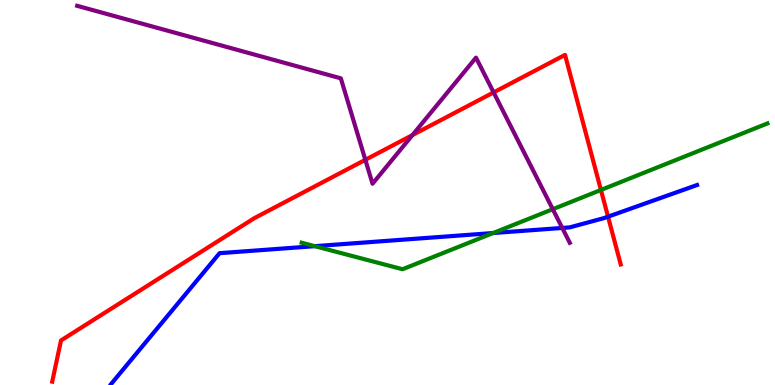[{'lines': ['blue', 'red'], 'intersections': [{'x': 7.85, 'y': 4.37}]}, {'lines': ['green', 'red'], 'intersections': [{'x': 7.75, 'y': 5.07}]}, {'lines': ['purple', 'red'], 'intersections': [{'x': 4.71, 'y': 5.85}, {'x': 5.32, 'y': 6.49}, {'x': 6.37, 'y': 7.6}]}, {'lines': ['blue', 'green'], 'intersections': [{'x': 4.06, 'y': 3.61}, {'x': 6.36, 'y': 3.95}]}, {'lines': ['blue', 'purple'], 'intersections': [{'x': 7.26, 'y': 4.08}]}, {'lines': ['green', 'purple'], 'intersections': [{'x': 7.13, 'y': 4.57}]}]